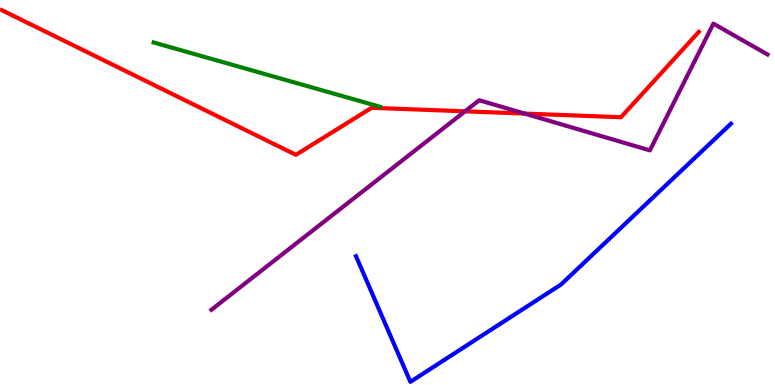[{'lines': ['blue', 'red'], 'intersections': []}, {'lines': ['green', 'red'], 'intersections': []}, {'lines': ['purple', 'red'], 'intersections': [{'x': 6.0, 'y': 7.11}, {'x': 6.77, 'y': 7.05}]}, {'lines': ['blue', 'green'], 'intersections': []}, {'lines': ['blue', 'purple'], 'intersections': []}, {'lines': ['green', 'purple'], 'intersections': []}]